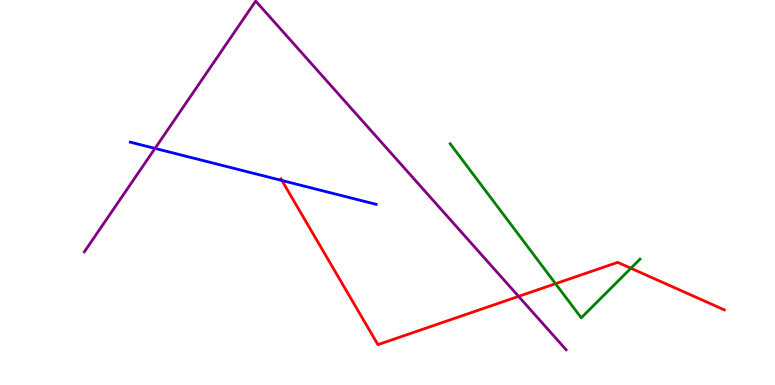[{'lines': ['blue', 'red'], 'intersections': [{'x': 3.64, 'y': 5.31}]}, {'lines': ['green', 'red'], 'intersections': [{'x': 7.17, 'y': 2.63}, {'x': 8.14, 'y': 3.03}]}, {'lines': ['purple', 'red'], 'intersections': [{'x': 6.69, 'y': 2.3}]}, {'lines': ['blue', 'green'], 'intersections': []}, {'lines': ['blue', 'purple'], 'intersections': [{'x': 2.0, 'y': 6.15}]}, {'lines': ['green', 'purple'], 'intersections': []}]